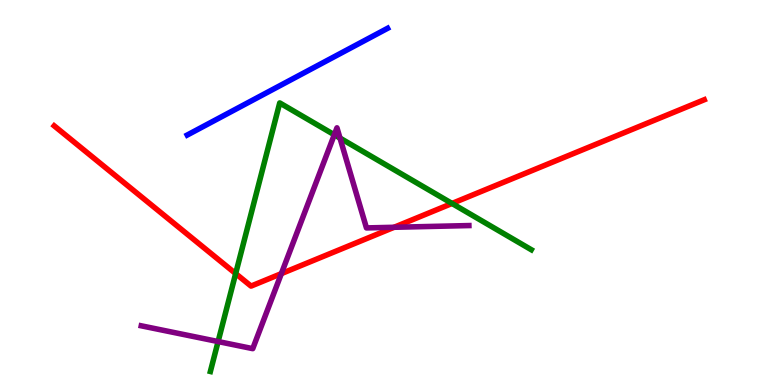[{'lines': ['blue', 'red'], 'intersections': []}, {'lines': ['green', 'red'], 'intersections': [{'x': 3.04, 'y': 2.89}, {'x': 5.83, 'y': 4.72}]}, {'lines': ['purple', 'red'], 'intersections': [{'x': 3.63, 'y': 2.89}, {'x': 5.08, 'y': 4.1}]}, {'lines': ['blue', 'green'], 'intersections': []}, {'lines': ['blue', 'purple'], 'intersections': []}, {'lines': ['green', 'purple'], 'intersections': [{'x': 2.81, 'y': 1.13}, {'x': 4.31, 'y': 6.5}, {'x': 4.39, 'y': 6.41}]}]